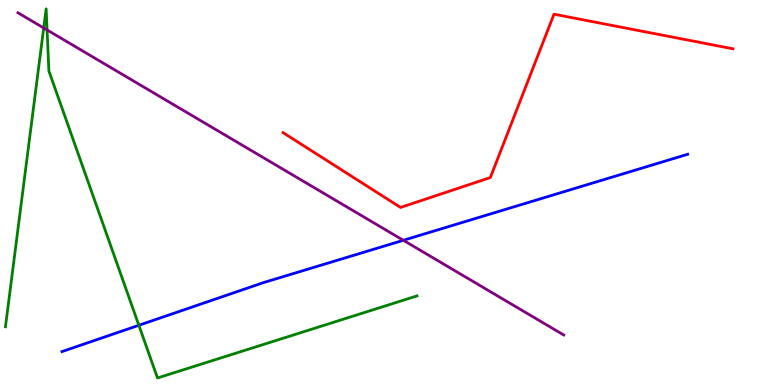[{'lines': ['blue', 'red'], 'intersections': []}, {'lines': ['green', 'red'], 'intersections': []}, {'lines': ['purple', 'red'], 'intersections': []}, {'lines': ['blue', 'green'], 'intersections': [{'x': 1.79, 'y': 1.55}]}, {'lines': ['blue', 'purple'], 'intersections': [{'x': 5.2, 'y': 3.76}]}, {'lines': ['green', 'purple'], 'intersections': [{'x': 0.564, 'y': 9.27}, {'x': 0.607, 'y': 9.22}]}]